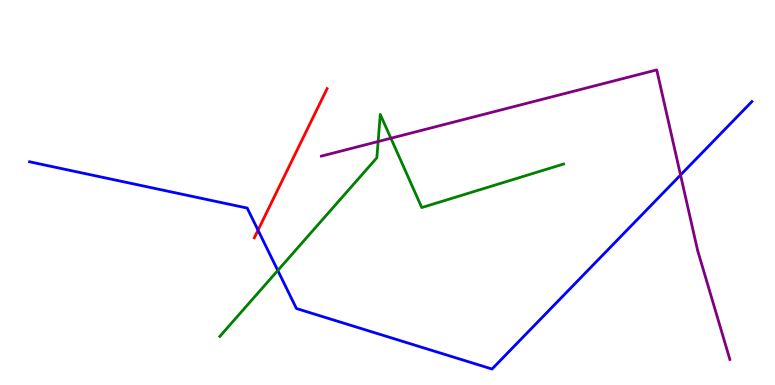[{'lines': ['blue', 'red'], 'intersections': [{'x': 3.33, 'y': 4.02}]}, {'lines': ['green', 'red'], 'intersections': []}, {'lines': ['purple', 'red'], 'intersections': []}, {'lines': ['blue', 'green'], 'intersections': [{'x': 3.58, 'y': 2.97}]}, {'lines': ['blue', 'purple'], 'intersections': [{'x': 8.78, 'y': 5.45}]}, {'lines': ['green', 'purple'], 'intersections': [{'x': 4.88, 'y': 6.32}, {'x': 5.04, 'y': 6.41}]}]